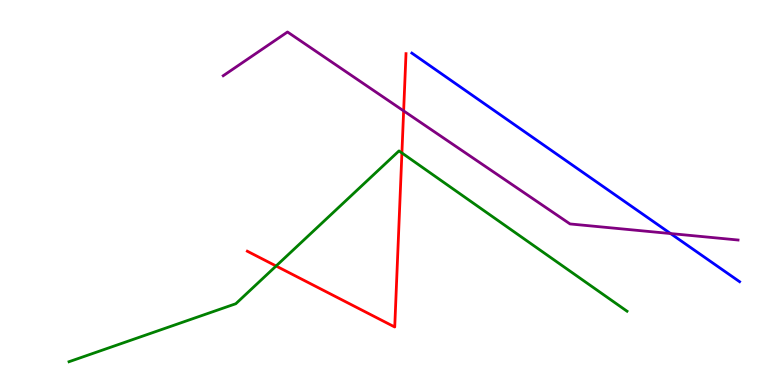[{'lines': ['blue', 'red'], 'intersections': []}, {'lines': ['green', 'red'], 'intersections': [{'x': 3.56, 'y': 3.09}, {'x': 5.19, 'y': 6.03}]}, {'lines': ['purple', 'red'], 'intersections': [{'x': 5.21, 'y': 7.12}]}, {'lines': ['blue', 'green'], 'intersections': []}, {'lines': ['blue', 'purple'], 'intersections': [{'x': 8.65, 'y': 3.93}]}, {'lines': ['green', 'purple'], 'intersections': []}]